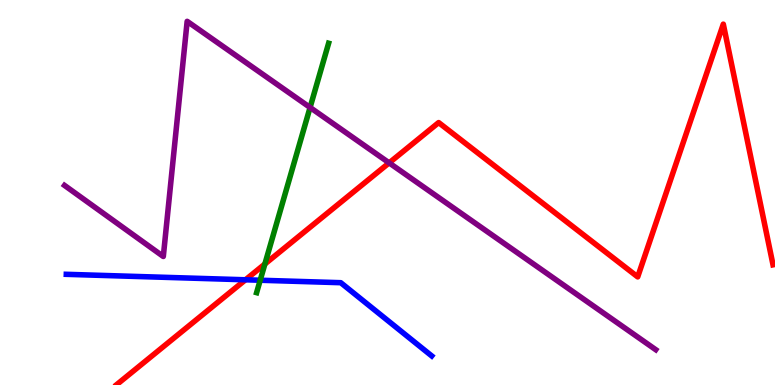[{'lines': ['blue', 'red'], 'intersections': [{'x': 3.17, 'y': 2.73}]}, {'lines': ['green', 'red'], 'intersections': [{'x': 3.42, 'y': 3.14}]}, {'lines': ['purple', 'red'], 'intersections': [{'x': 5.02, 'y': 5.77}]}, {'lines': ['blue', 'green'], 'intersections': [{'x': 3.36, 'y': 2.72}]}, {'lines': ['blue', 'purple'], 'intersections': []}, {'lines': ['green', 'purple'], 'intersections': [{'x': 4.0, 'y': 7.21}]}]